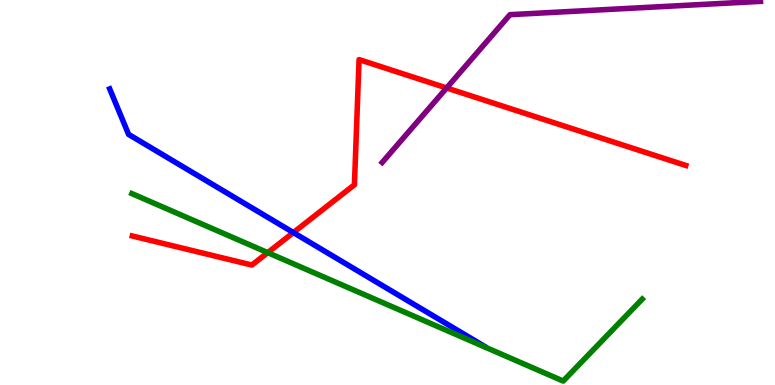[{'lines': ['blue', 'red'], 'intersections': [{'x': 3.79, 'y': 3.96}]}, {'lines': ['green', 'red'], 'intersections': [{'x': 3.45, 'y': 3.44}]}, {'lines': ['purple', 'red'], 'intersections': [{'x': 5.76, 'y': 7.72}]}, {'lines': ['blue', 'green'], 'intersections': []}, {'lines': ['blue', 'purple'], 'intersections': []}, {'lines': ['green', 'purple'], 'intersections': []}]